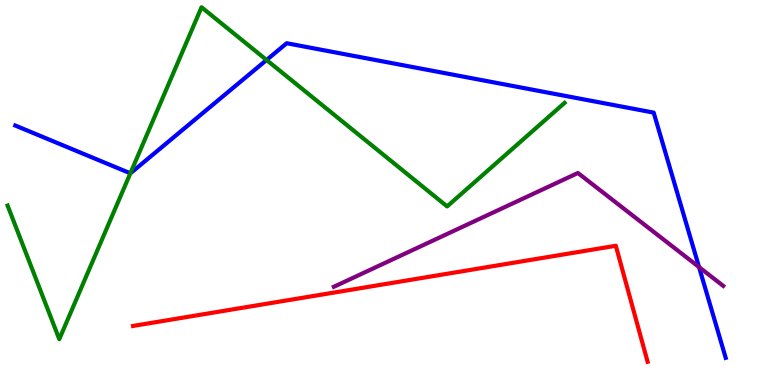[{'lines': ['blue', 'red'], 'intersections': []}, {'lines': ['green', 'red'], 'intersections': []}, {'lines': ['purple', 'red'], 'intersections': []}, {'lines': ['blue', 'green'], 'intersections': [{'x': 1.68, 'y': 5.5}, {'x': 3.44, 'y': 8.44}]}, {'lines': ['blue', 'purple'], 'intersections': [{'x': 9.02, 'y': 3.06}]}, {'lines': ['green', 'purple'], 'intersections': []}]